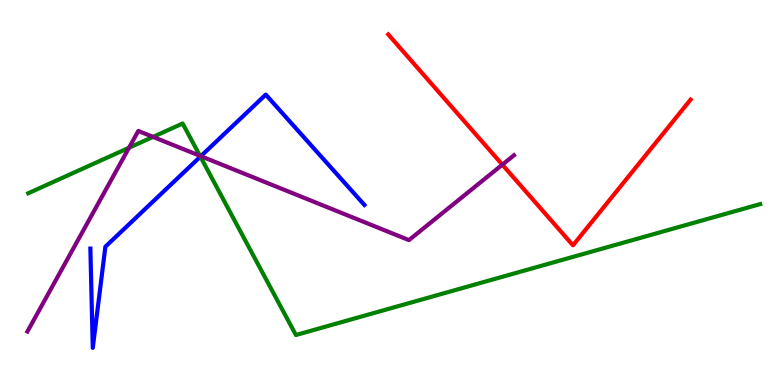[{'lines': ['blue', 'red'], 'intersections': []}, {'lines': ['green', 'red'], 'intersections': []}, {'lines': ['purple', 'red'], 'intersections': [{'x': 6.48, 'y': 5.72}]}, {'lines': ['blue', 'green'], 'intersections': [{'x': 2.59, 'y': 5.93}]}, {'lines': ['blue', 'purple'], 'intersections': [{'x': 2.59, 'y': 5.94}]}, {'lines': ['green', 'purple'], 'intersections': [{'x': 1.66, 'y': 6.16}, {'x': 1.97, 'y': 6.44}, {'x': 2.58, 'y': 5.95}]}]